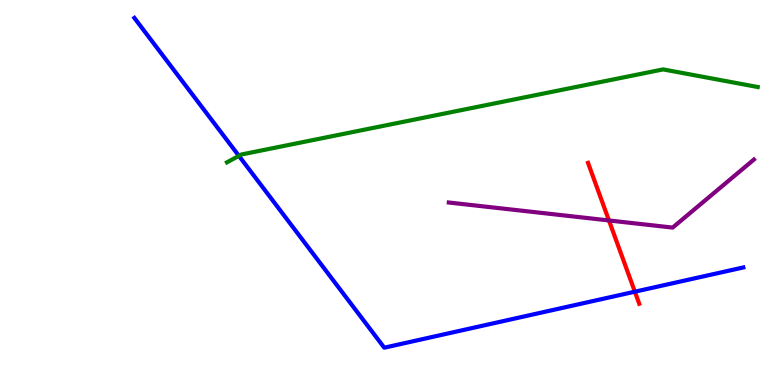[{'lines': ['blue', 'red'], 'intersections': [{'x': 8.19, 'y': 2.42}]}, {'lines': ['green', 'red'], 'intersections': []}, {'lines': ['purple', 'red'], 'intersections': [{'x': 7.86, 'y': 4.27}]}, {'lines': ['blue', 'green'], 'intersections': [{'x': 3.08, 'y': 5.95}]}, {'lines': ['blue', 'purple'], 'intersections': []}, {'lines': ['green', 'purple'], 'intersections': []}]